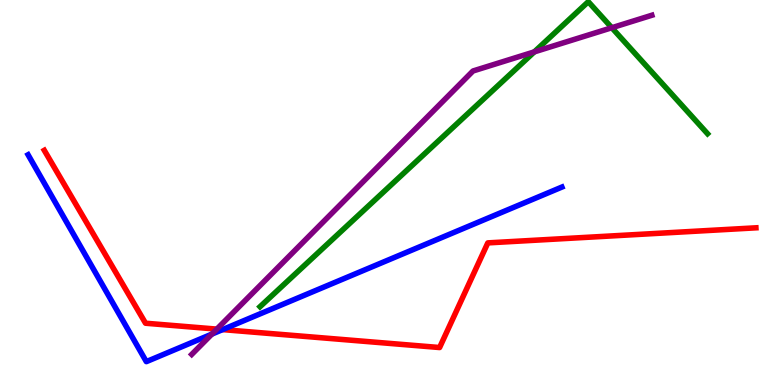[{'lines': ['blue', 'red'], 'intersections': [{'x': 2.87, 'y': 1.44}]}, {'lines': ['green', 'red'], 'intersections': []}, {'lines': ['purple', 'red'], 'intersections': [{'x': 2.8, 'y': 1.45}]}, {'lines': ['blue', 'green'], 'intersections': []}, {'lines': ['blue', 'purple'], 'intersections': [{'x': 2.73, 'y': 1.32}]}, {'lines': ['green', 'purple'], 'intersections': [{'x': 6.89, 'y': 8.65}, {'x': 7.89, 'y': 9.28}]}]